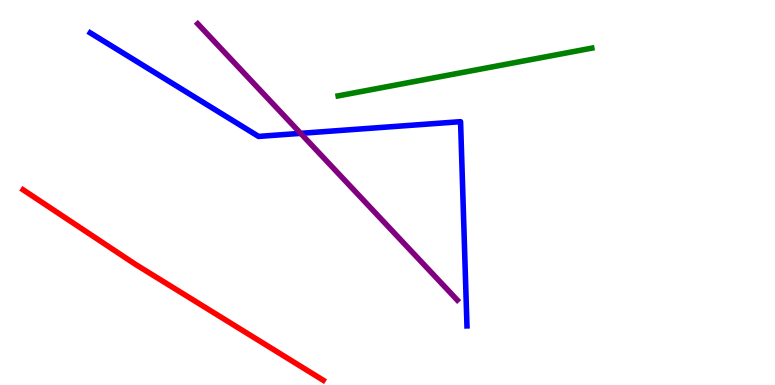[{'lines': ['blue', 'red'], 'intersections': []}, {'lines': ['green', 'red'], 'intersections': []}, {'lines': ['purple', 'red'], 'intersections': []}, {'lines': ['blue', 'green'], 'intersections': []}, {'lines': ['blue', 'purple'], 'intersections': [{'x': 3.88, 'y': 6.54}]}, {'lines': ['green', 'purple'], 'intersections': []}]